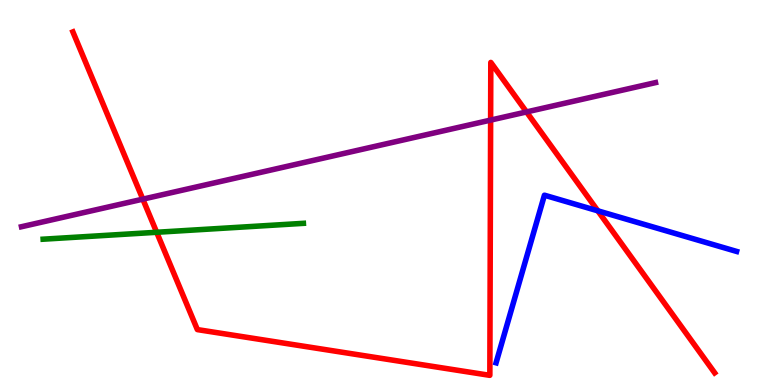[{'lines': ['blue', 'red'], 'intersections': [{'x': 7.71, 'y': 4.52}]}, {'lines': ['green', 'red'], 'intersections': [{'x': 2.02, 'y': 3.97}]}, {'lines': ['purple', 'red'], 'intersections': [{'x': 1.84, 'y': 4.83}, {'x': 6.33, 'y': 6.88}, {'x': 6.79, 'y': 7.09}]}, {'lines': ['blue', 'green'], 'intersections': []}, {'lines': ['blue', 'purple'], 'intersections': []}, {'lines': ['green', 'purple'], 'intersections': []}]